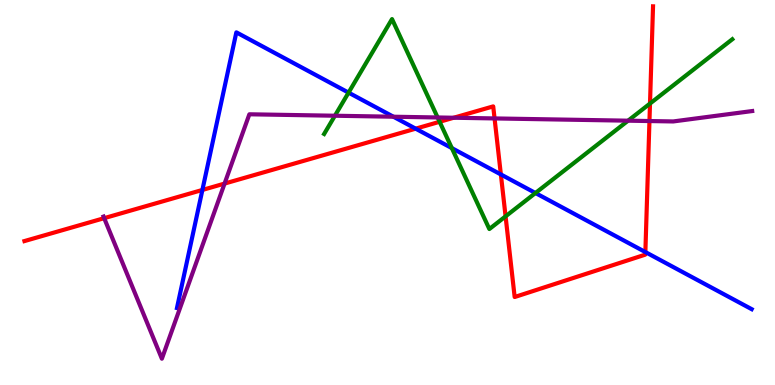[{'lines': ['blue', 'red'], 'intersections': [{'x': 2.61, 'y': 5.07}, {'x': 5.36, 'y': 6.66}, {'x': 6.46, 'y': 5.47}, {'x': 8.33, 'y': 3.45}]}, {'lines': ['green', 'red'], 'intersections': [{'x': 5.67, 'y': 6.84}, {'x': 6.52, 'y': 4.38}, {'x': 8.39, 'y': 7.31}]}, {'lines': ['purple', 'red'], 'intersections': [{'x': 1.34, 'y': 4.33}, {'x': 2.9, 'y': 5.23}, {'x': 5.85, 'y': 6.94}, {'x': 6.38, 'y': 6.92}, {'x': 8.38, 'y': 6.86}]}, {'lines': ['blue', 'green'], 'intersections': [{'x': 4.5, 'y': 7.59}, {'x': 5.83, 'y': 6.15}, {'x': 6.91, 'y': 4.99}]}, {'lines': ['blue', 'purple'], 'intersections': [{'x': 5.08, 'y': 6.97}]}, {'lines': ['green', 'purple'], 'intersections': [{'x': 4.32, 'y': 6.99}, {'x': 5.65, 'y': 6.95}, {'x': 8.1, 'y': 6.87}]}]